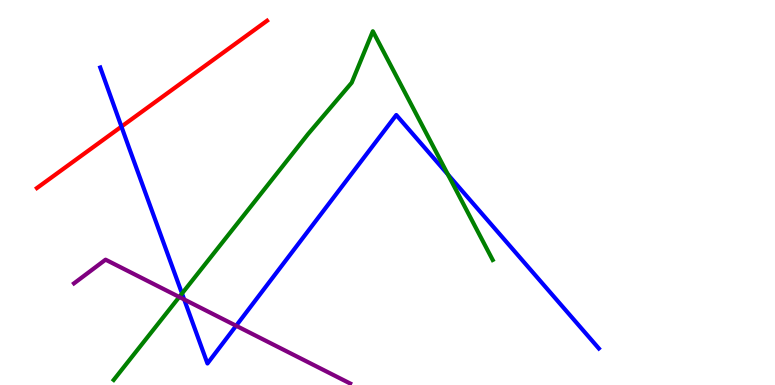[{'lines': ['blue', 'red'], 'intersections': [{'x': 1.57, 'y': 6.71}]}, {'lines': ['green', 'red'], 'intersections': []}, {'lines': ['purple', 'red'], 'intersections': []}, {'lines': ['blue', 'green'], 'intersections': [{'x': 2.35, 'y': 2.38}, {'x': 5.78, 'y': 5.47}]}, {'lines': ['blue', 'purple'], 'intersections': [{'x': 2.38, 'y': 2.22}, {'x': 3.05, 'y': 1.54}]}, {'lines': ['green', 'purple'], 'intersections': [{'x': 2.31, 'y': 2.29}]}]